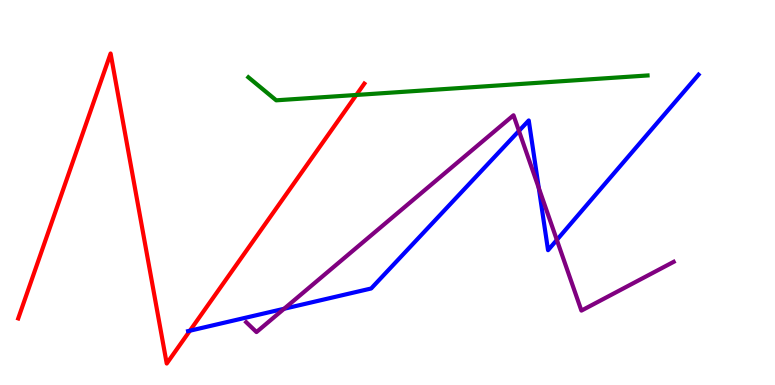[{'lines': ['blue', 'red'], 'intersections': [{'x': 2.45, 'y': 1.41}]}, {'lines': ['green', 'red'], 'intersections': [{'x': 4.6, 'y': 7.53}]}, {'lines': ['purple', 'red'], 'intersections': []}, {'lines': ['blue', 'green'], 'intersections': []}, {'lines': ['blue', 'purple'], 'intersections': [{'x': 3.67, 'y': 1.98}, {'x': 6.7, 'y': 6.6}, {'x': 6.95, 'y': 5.12}, {'x': 7.19, 'y': 3.77}]}, {'lines': ['green', 'purple'], 'intersections': []}]